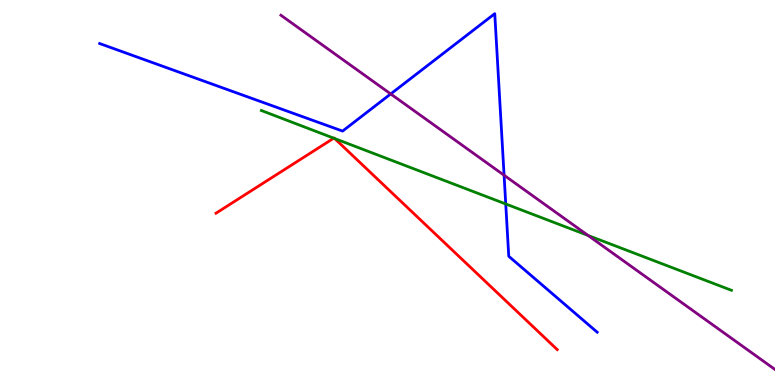[{'lines': ['blue', 'red'], 'intersections': []}, {'lines': ['green', 'red'], 'intersections': [{'x': 4.31, 'y': 6.41}, {'x': 4.32, 'y': 6.4}]}, {'lines': ['purple', 'red'], 'intersections': []}, {'lines': ['blue', 'green'], 'intersections': [{'x': 6.53, 'y': 4.7}]}, {'lines': ['blue', 'purple'], 'intersections': [{'x': 5.04, 'y': 7.56}, {'x': 6.5, 'y': 5.45}]}, {'lines': ['green', 'purple'], 'intersections': [{'x': 7.59, 'y': 3.88}]}]